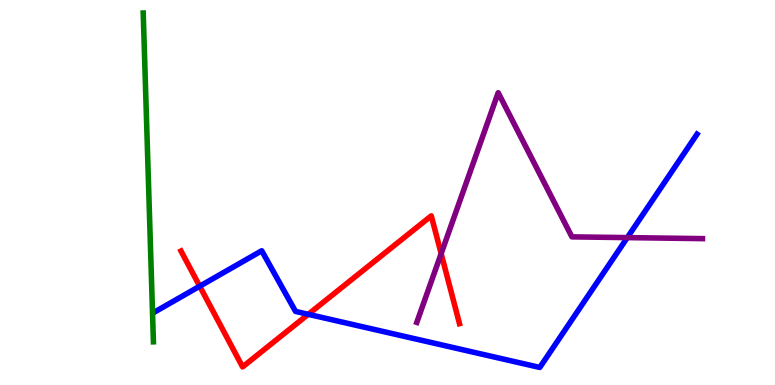[{'lines': ['blue', 'red'], 'intersections': [{'x': 2.58, 'y': 2.57}, {'x': 3.98, 'y': 1.84}]}, {'lines': ['green', 'red'], 'intersections': []}, {'lines': ['purple', 'red'], 'intersections': [{'x': 5.69, 'y': 3.41}]}, {'lines': ['blue', 'green'], 'intersections': []}, {'lines': ['blue', 'purple'], 'intersections': [{'x': 8.09, 'y': 3.83}]}, {'lines': ['green', 'purple'], 'intersections': []}]